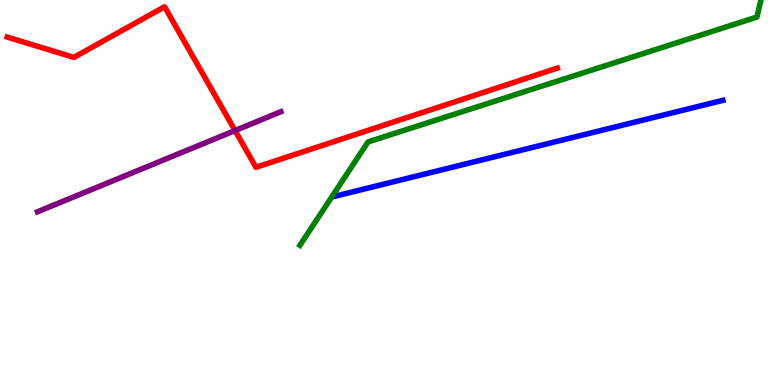[{'lines': ['blue', 'red'], 'intersections': []}, {'lines': ['green', 'red'], 'intersections': []}, {'lines': ['purple', 'red'], 'intersections': [{'x': 3.03, 'y': 6.61}]}, {'lines': ['blue', 'green'], 'intersections': []}, {'lines': ['blue', 'purple'], 'intersections': []}, {'lines': ['green', 'purple'], 'intersections': []}]